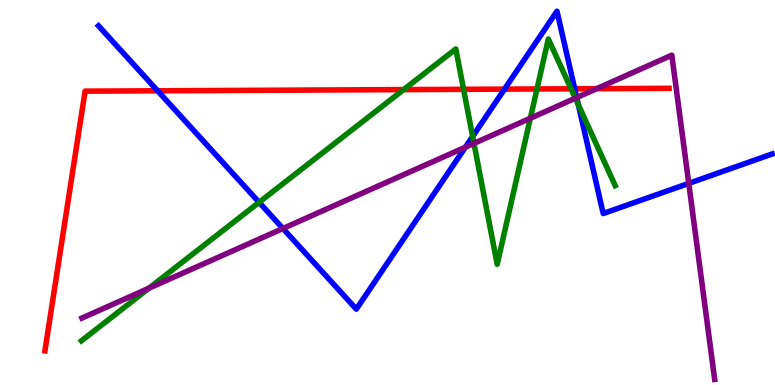[{'lines': ['blue', 'red'], 'intersections': [{'x': 2.03, 'y': 7.64}, {'x': 6.51, 'y': 7.69}, {'x': 7.42, 'y': 7.69}]}, {'lines': ['green', 'red'], 'intersections': [{'x': 5.21, 'y': 7.67}, {'x': 5.98, 'y': 7.68}, {'x': 6.93, 'y': 7.69}, {'x': 7.37, 'y': 7.69}]}, {'lines': ['purple', 'red'], 'intersections': [{'x': 7.7, 'y': 7.7}]}, {'lines': ['blue', 'green'], 'intersections': [{'x': 3.34, 'y': 4.75}, {'x': 6.1, 'y': 6.46}, {'x': 7.46, 'y': 7.28}]}, {'lines': ['blue', 'purple'], 'intersections': [{'x': 3.65, 'y': 4.07}, {'x': 6.01, 'y': 6.18}, {'x': 7.44, 'y': 7.47}, {'x': 8.89, 'y': 5.24}]}, {'lines': ['green', 'purple'], 'intersections': [{'x': 1.92, 'y': 2.51}, {'x': 6.12, 'y': 6.28}, {'x': 6.84, 'y': 6.93}, {'x': 7.42, 'y': 7.45}]}]